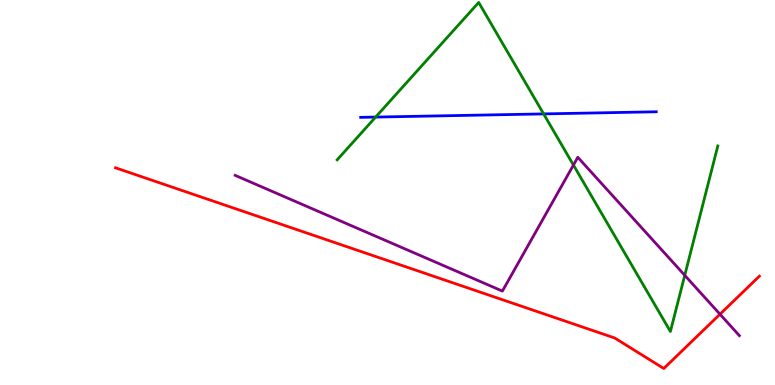[{'lines': ['blue', 'red'], 'intersections': []}, {'lines': ['green', 'red'], 'intersections': []}, {'lines': ['purple', 'red'], 'intersections': [{'x': 9.29, 'y': 1.84}]}, {'lines': ['blue', 'green'], 'intersections': [{'x': 4.85, 'y': 6.96}, {'x': 7.01, 'y': 7.04}]}, {'lines': ['blue', 'purple'], 'intersections': []}, {'lines': ['green', 'purple'], 'intersections': [{'x': 7.4, 'y': 5.71}, {'x': 8.84, 'y': 2.85}]}]